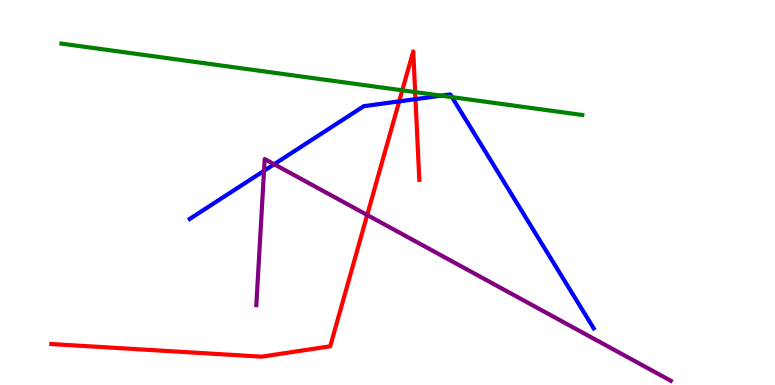[{'lines': ['blue', 'red'], 'intersections': [{'x': 5.15, 'y': 7.37}, {'x': 5.36, 'y': 7.42}]}, {'lines': ['green', 'red'], 'intersections': [{'x': 5.19, 'y': 7.65}, {'x': 5.36, 'y': 7.61}]}, {'lines': ['purple', 'red'], 'intersections': [{'x': 4.74, 'y': 4.42}]}, {'lines': ['blue', 'green'], 'intersections': [{'x': 5.69, 'y': 7.52}, {'x': 5.83, 'y': 7.48}]}, {'lines': ['blue', 'purple'], 'intersections': [{'x': 3.41, 'y': 5.56}, {'x': 3.54, 'y': 5.73}]}, {'lines': ['green', 'purple'], 'intersections': []}]